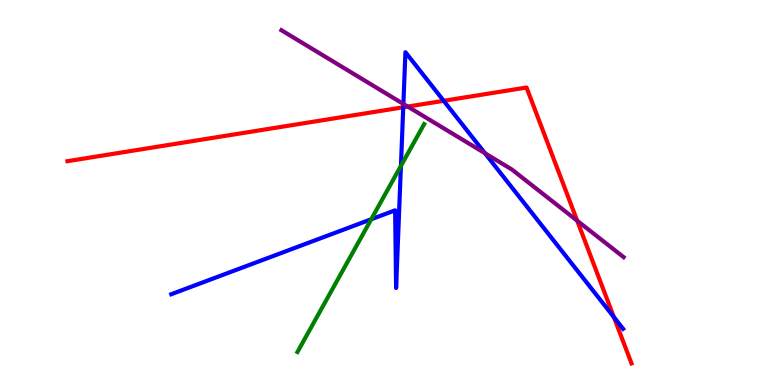[{'lines': ['blue', 'red'], 'intersections': [{'x': 5.2, 'y': 7.21}, {'x': 5.73, 'y': 7.38}, {'x': 7.92, 'y': 1.76}]}, {'lines': ['green', 'red'], 'intersections': []}, {'lines': ['purple', 'red'], 'intersections': [{'x': 5.26, 'y': 7.23}, {'x': 7.45, 'y': 4.27}]}, {'lines': ['blue', 'green'], 'intersections': [{'x': 4.79, 'y': 4.3}, {'x': 5.17, 'y': 5.69}]}, {'lines': ['blue', 'purple'], 'intersections': [{'x': 5.2, 'y': 7.3}, {'x': 6.26, 'y': 6.02}]}, {'lines': ['green', 'purple'], 'intersections': []}]